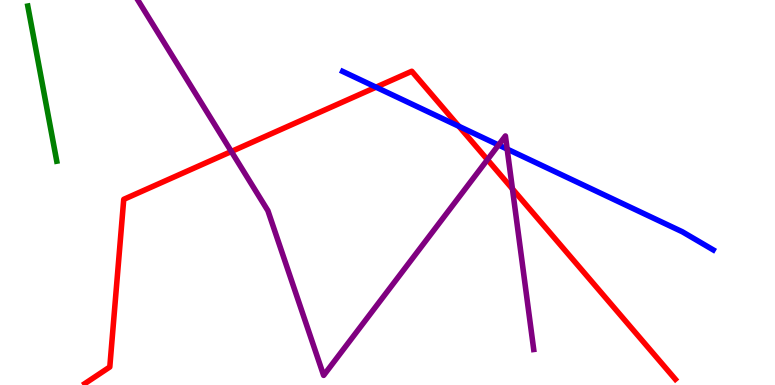[{'lines': ['blue', 'red'], 'intersections': [{'x': 4.85, 'y': 7.74}, {'x': 5.92, 'y': 6.72}]}, {'lines': ['green', 'red'], 'intersections': []}, {'lines': ['purple', 'red'], 'intersections': [{'x': 2.99, 'y': 6.06}, {'x': 6.29, 'y': 5.85}, {'x': 6.61, 'y': 5.09}]}, {'lines': ['blue', 'green'], 'intersections': []}, {'lines': ['blue', 'purple'], 'intersections': [{'x': 6.43, 'y': 6.23}, {'x': 6.54, 'y': 6.13}]}, {'lines': ['green', 'purple'], 'intersections': []}]